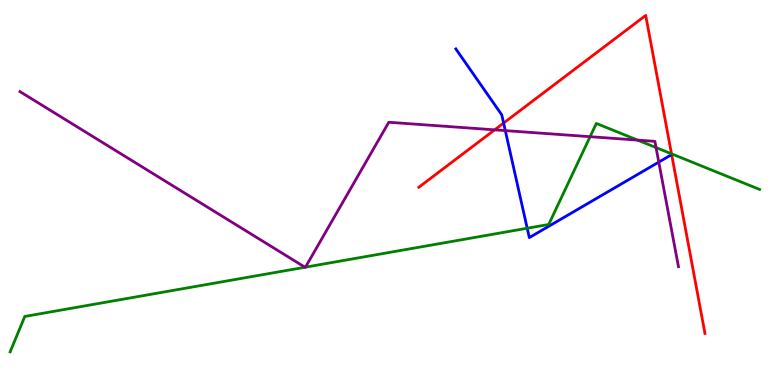[{'lines': ['blue', 'red'], 'intersections': [{'x': 6.5, 'y': 6.8}]}, {'lines': ['green', 'red'], 'intersections': [{'x': 8.66, 'y': 6.0}]}, {'lines': ['purple', 'red'], 'intersections': [{'x': 6.38, 'y': 6.63}]}, {'lines': ['blue', 'green'], 'intersections': [{'x': 6.8, 'y': 4.07}]}, {'lines': ['blue', 'purple'], 'intersections': [{'x': 6.52, 'y': 6.61}, {'x': 8.5, 'y': 5.79}]}, {'lines': ['green', 'purple'], 'intersections': [{'x': 3.94, 'y': 3.06}, {'x': 3.94, 'y': 3.06}, {'x': 7.61, 'y': 6.45}, {'x': 8.23, 'y': 6.36}, {'x': 8.47, 'y': 6.17}]}]